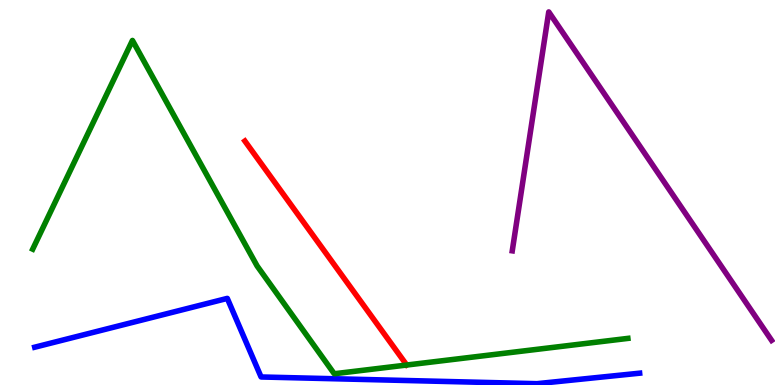[{'lines': ['blue', 'red'], 'intersections': []}, {'lines': ['green', 'red'], 'intersections': []}, {'lines': ['purple', 'red'], 'intersections': []}, {'lines': ['blue', 'green'], 'intersections': []}, {'lines': ['blue', 'purple'], 'intersections': []}, {'lines': ['green', 'purple'], 'intersections': []}]